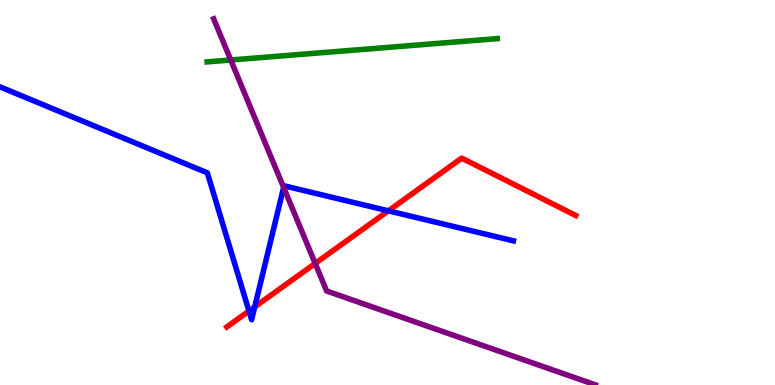[{'lines': ['blue', 'red'], 'intersections': [{'x': 3.21, 'y': 1.92}, {'x': 3.29, 'y': 2.03}, {'x': 5.01, 'y': 4.52}]}, {'lines': ['green', 'red'], 'intersections': []}, {'lines': ['purple', 'red'], 'intersections': [{'x': 4.07, 'y': 3.16}]}, {'lines': ['blue', 'green'], 'intersections': []}, {'lines': ['blue', 'purple'], 'intersections': [{'x': 3.66, 'y': 5.13}]}, {'lines': ['green', 'purple'], 'intersections': [{'x': 2.98, 'y': 8.44}]}]